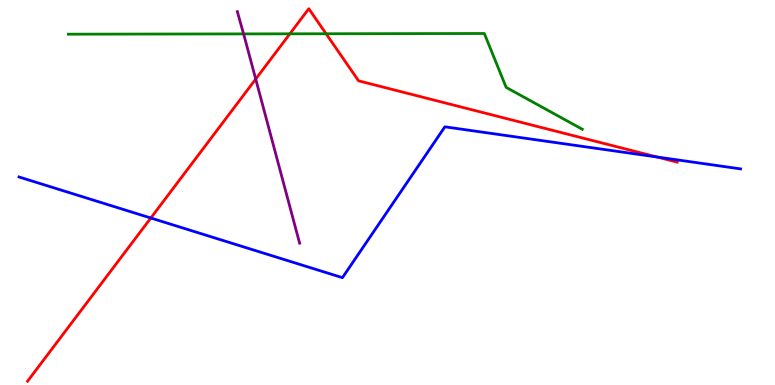[{'lines': ['blue', 'red'], 'intersections': [{'x': 1.95, 'y': 4.34}, {'x': 8.48, 'y': 5.92}]}, {'lines': ['green', 'red'], 'intersections': [{'x': 3.74, 'y': 9.12}, {'x': 4.21, 'y': 9.12}]}, {'lines': ['purple', 'red'], 'intersections': [{'x': 3.3, 'y': 7.95}]}, {'lines': ['blue', 'green'], 'intersections': []}, {'lines': ['blue', 'purple'], 'intersections': []}, {'lines': ['green', 'purple'], 'intersections': [{'x': 3.14, 'y': 9.12}]}]